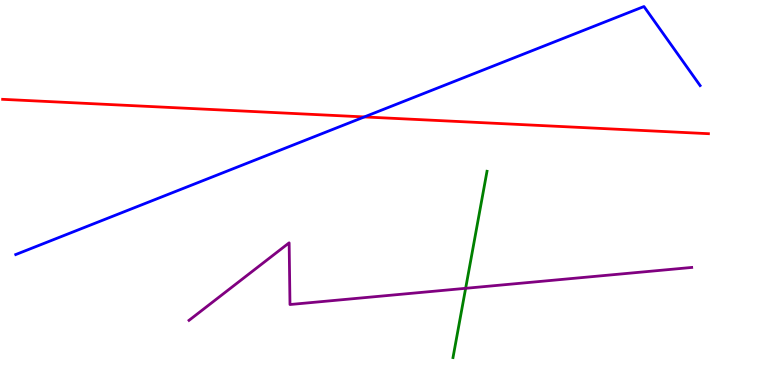[{'lines': ['blue', 'red'], 'intersections': [{'x': 4.7, 'y': 6.96}]}, {'lines': ['green', 'red'], 'intersections': []}, {'lines': ['purple', 'red'], 'intersections': []}, {'lines': ['blue', 'green'], 'intersections': []}, {'lines': ['blue', 'purple'], 'intersections': []}, {'lines': ['green', 'purple'], 'intersections': [{'x': 6.01, 'y': 2.51}]}]